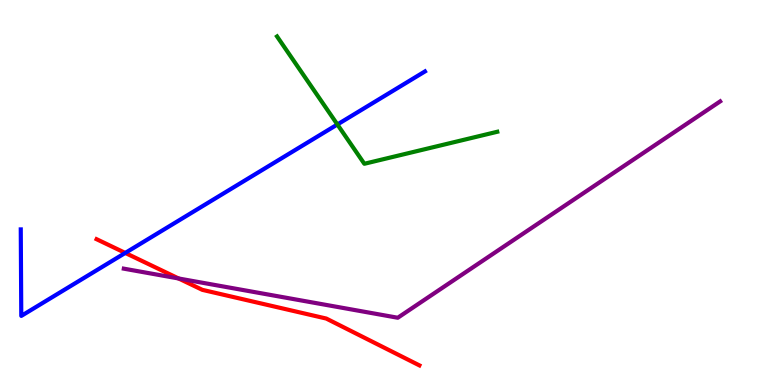[{'lines': ['blue', 'red'], 'intersections': [{'x': 1.62, 'y': 3.43}]}, {'lines': ['green', 'red'], 'intersections': []}, {'lines': ['purple', 'red'], 'intersections': [{'x': 2.3, 'y': 2.77}]}, {'lines': ['blue', 'green'], 'intersections': [{'x': 4.35, 'y': 6.77}]}, {'lines': ['blue', 'purple'], 'intersections': []}, {'lines': ['green', 'purple'], 'intersections': []}]